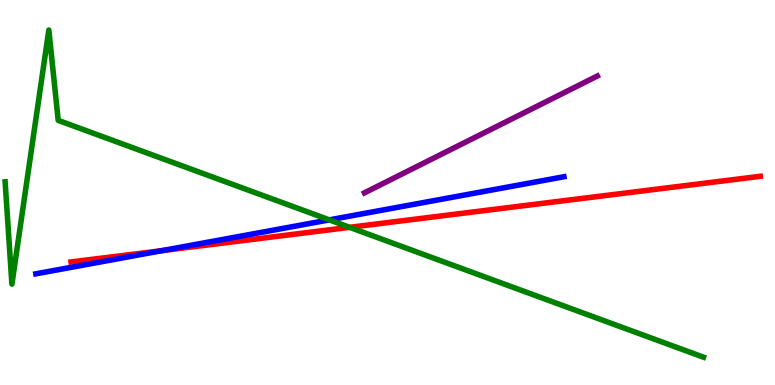[{'lines': ['blue', 'red'], 'intersections': [{'x': 2.09, 'y': 3.49}]}, {'lines': ['green', 'red'], 'intersections': [{'x': 4.51, 'y': 4.1}]}, {'lines': ['purple', 'red'], 'intersections': []}, {'lines': ['blue', 'green'], 'intersections': [{'x': 4.25, 'y': 4.29}]}, {'lines': ['blue', 'purple'], 'intersections': []}, {'lines': ['green', 'purple'], 'intersections': []}]